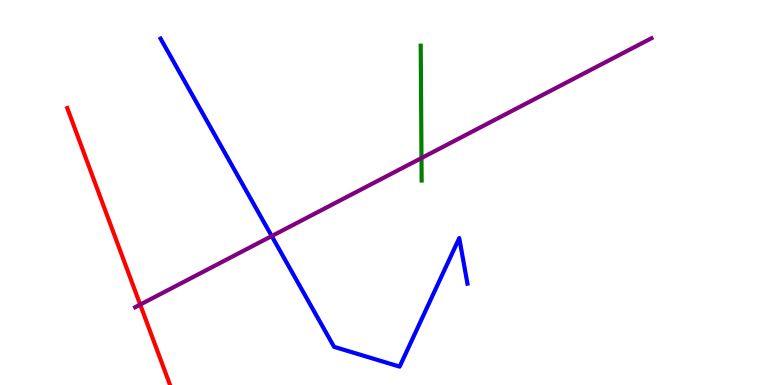[{'lines': ['blue', 'red'], 'intersections': []}, {'lines': ['green', 'red'], 'intersections': []}, {'lines': ['purple', 'red'], 'intersections': [{'x': 1.81, 'y': 2.09}]}, {'lines': ['blue', 'green'], 'intersections': []}, {'lines': ['blue', 'purple'], 'intersections': [{'x': 3.51, 'y': 3.87}]}, {'lines': ['green', 'purple'], 'intersections': [{'x': 5.44, 'y': 5.89}]}]